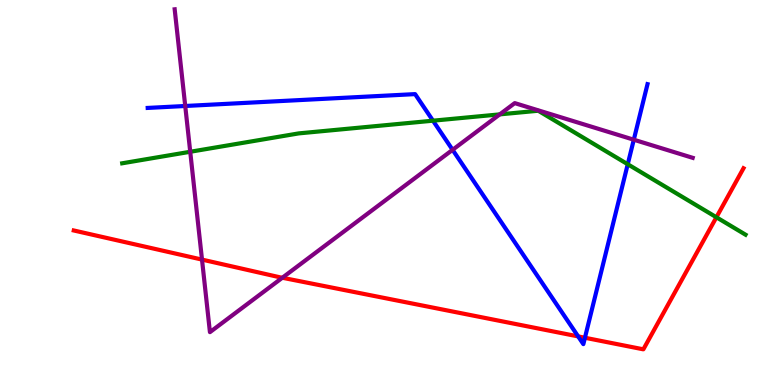[{'lines': ['blue', 'red'], 'intersections': [{'x': 7.46, 'y': 1.26}, {'x': 7.55, 'y': 1.23}]}, {'lines': ['green', 'red'], 'intersections': [{'x': 9.24, 'y': 4.36}]}, {'lines': ['purple', 'red'], 'intersections': [{'x': 2.61, 'y': 3.26}, {'x': 3.64, 'y': 2.79}]}, {'lines': ['blue', 'green'], 'intersections': [{'x': 5.59, 'y': 6.87}, {'x': 8.1, 'y': 5.73}]}, {'lines': ['blue', 'purple'], 'intersections': [{'x': 2.39, 'y': 7.25}, {'x': 5.84, 'y': 6.11}, {'x': 8.18, 'y': 6.37}]}, {'lines': ['green', 'purple'], 'intersections': [{'x': 2.45, 'y': 6.06}, {'x': 6.45, 'y': 7.03}]}]